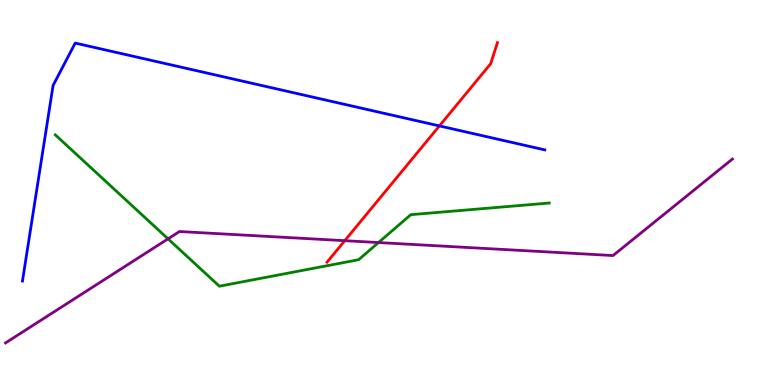[{'lines': ['blue', 'red'], 'intersections': [{'x': 5.67, 'y': 6.73}]}, {'lines': ['green', 'red'], 'intersections': []}, {'lines': ['purple', 'red'], 'intersections': [{'x': 4.45, 'y': 3.75}]}, {'lines': ['blue', 'green'], 'intersections': []}, {'lines': ['blue', 'purple'], 'intersections': []}, {'lines': ['green', 'purple'], 'intersections': [{'x': 2.17, 'y': 3.8}, {'x': 4.88, 'y': 3.7}]}]